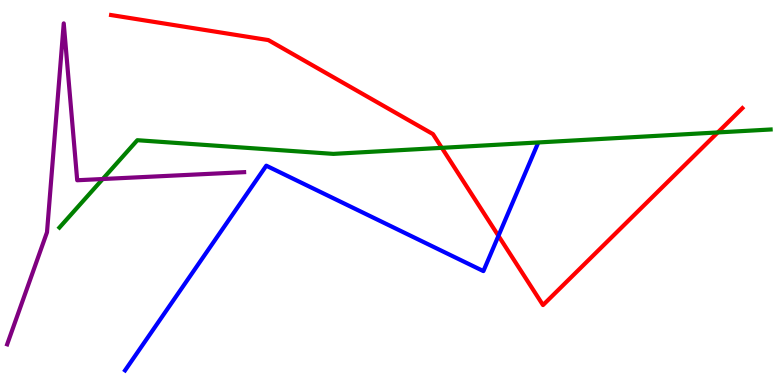[{'lines': ['blue', 'red'], 'intersections': [{'x': 6.43, 'y': 3.87}]}, {'lines': ['green', 'red'], 'intersections': [{'x': 5.7, 'y': 6.16}, {'x': 9.26, 'y': 6.56}]}, {'lines': ['purple', 'red'], 'intersections': []}, {'lines': ['blue', 'green'], 'intersections': []}, {'lines': ['blue', 'purple'], 'intersections': []}, {'lines': ['green', 'purple'], 'intersections': [{'x': 1.33, 'y': 5.35}]}]